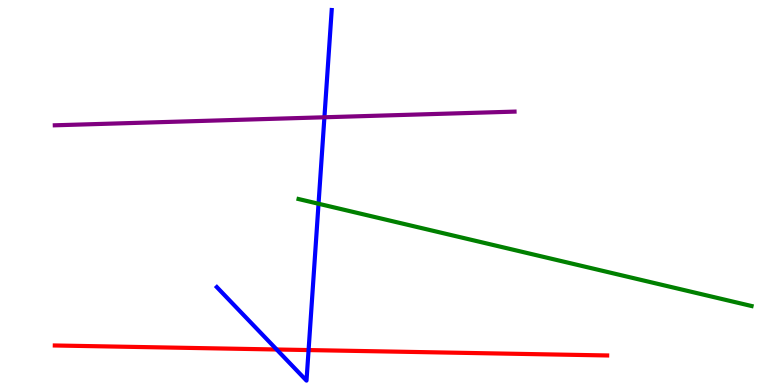[{'lines': ['blue', 'red'], 'intersections': [{'x': 3.57, 'y': 0.922}, {'x': 3.98, 'y': 0.907}]}, {'lines': ['green', 'red'], 'intersections': []}, {'lines': ['purple', 'red'], 'intersections': []}, {'lines': ['blue', 'green'], 'intersections': [{'x': 4.11, 'y': 4.71}]}, {'lines': ['blue', 'purple'], 'intersections': [{'x': 4.19, 'y': 6.95}]}, {'lines': ['green', 'purple'], 'intersections': []}]